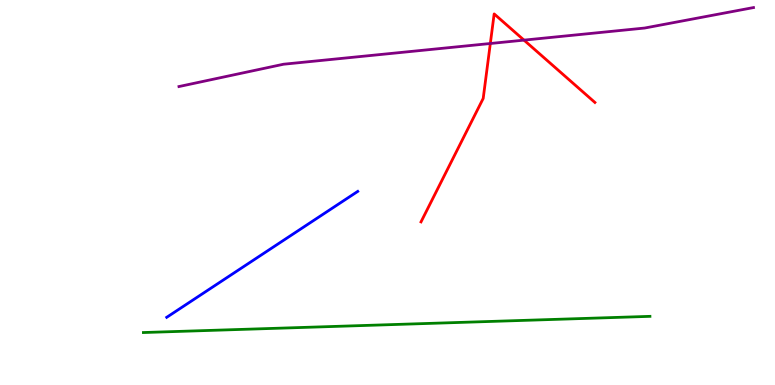[{'lines': ['blue', 'red'], 'intersections': []}, {'lines': ['green', 'red'], 'intersections': []}, {'lines': ['purple', 'red'], 'intersections': [{'x': 6.33, 'y': 8.87}, {'x': 6.76, 'y': 8.96}]}, {'lines': ['blue', 'green'], 'intersections': []}, {'lines': ['blue', 'purple'], 'intersections': []}, {'lines': ['green', 'purple'], 'intersections': []}]